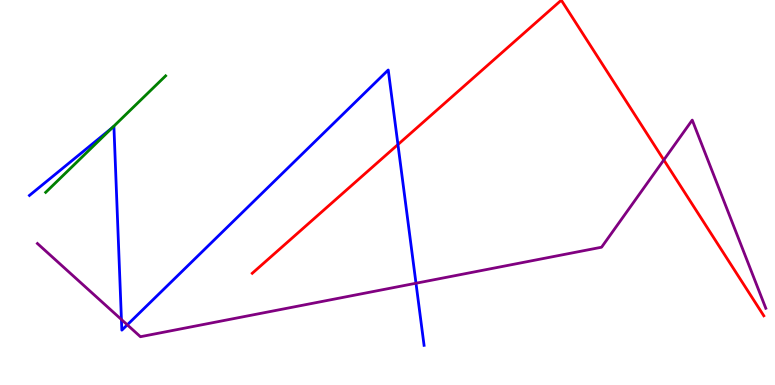[{'lines': ['blue', 'red'], 'intersections': [{'x': 5.13, 'y': 6.25}]}, {'lines': ['green', 'red'], 'intersections': []}, {'lines': ['purple', 'red'], 'intersections': [{'x': 8.57, 'y': 5.85}]}, {'lines': ['blue', 'green'], 'intersections': [{'x': 1.45, 'y': 6.69}]}, {'lines': ['blue', 'purple'], 'intersections': [{'x': 1.57, 'y': 1.7}, {'x': 1.64, 'y': 1.56}, {'x': 5.37, 'y': 2.64}]}, {'lines': ['green', 'purple'], 'intersections': []}]